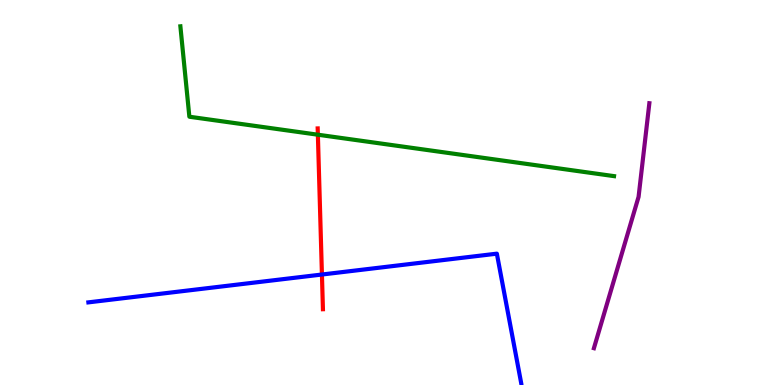[{'lines': ['blue', 'red'], 'intersections': [{'x': 4.15, 'y': 2.87}]}, {'lines': ['green', 'red'], 'intersections': [{'x': 4.1, 'y': 6.5}]}, {'lines': ['purple', 'red'], 'intersections': []}, {'lines': ['blue', 'green'], 'intersections': []}, {'lines': ['blue', 'purple'], 'intersections': []}, {'lines': ['green', 'purple'], 'intersections': []}]